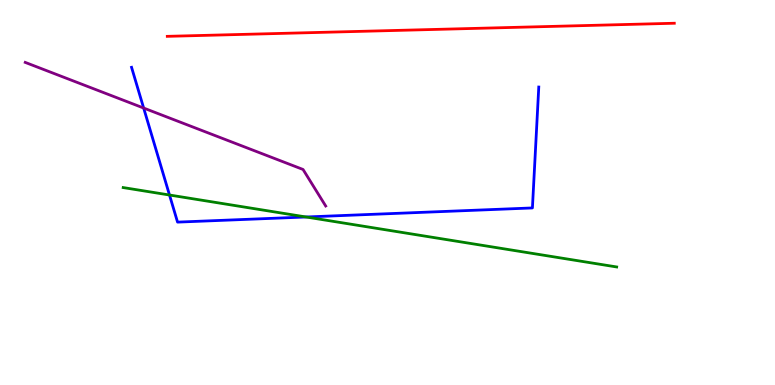[{'lines': ['blue', 'red'], 'intersections': []}, {'lines': ['green', 'red'], 'intersections': []}, {'lines': ['purple', 'red'], 'intersections': []}, {'lines': ['blue', 'green'], 'intersections': [{'x': 2.19, 'y': 4.93}, {'x': 3.95, 'y': 4.36}]}, {'lines': ['blue', 'purple'], 'intersections': [{'x': 1.85, 'y': 7.19}]}, {'lines': ['green', 'purple'], 'intersections': []}]